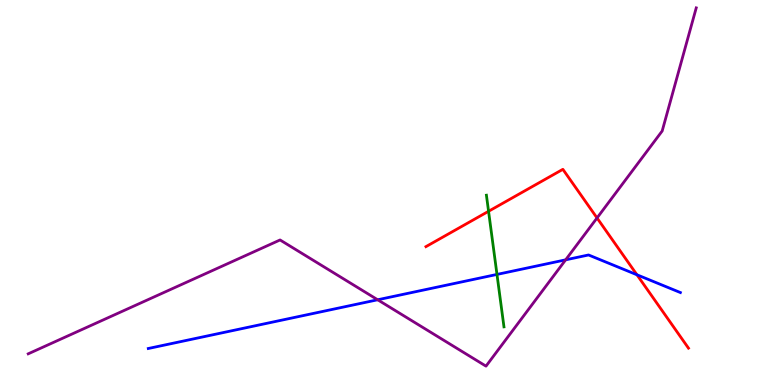[{'lines': ['blue', 'red'], 'intersections': [{'x': 8.22, 'y': 2.86}]}, {'lines': ['green', 'red'], 'intersections': [{'x': 6.3, 'y': 4.51}]}, {'lines': ['purple', 'red'], 'intersections': [{'x': 7.7, 'y': 4.34}]}, {'lines': ['blue', 'green'], 'intersections': [{'x': 6.41, 'y': 2.87}]}, {'lines': ['blue', 'purple'], 'intersections': [{'x': 4.87, 'y': 2.21}, {'x': 7.3, 'y': 3.25}]}, {'lines': ['green', 'purple'], 'intersections': []}]